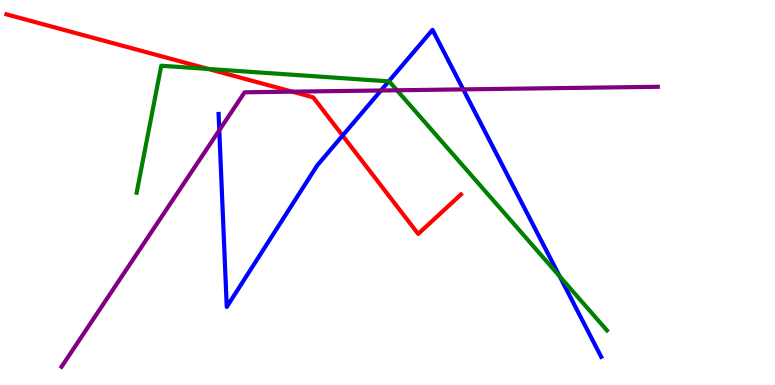[{'lines': ['blue', 'red'], 'intersections': [{'x': 4.42, 'y': 6.48}]}, {'lines': ['green', 'red'], 'intersections': [{'x': 2.69, 'y': 8.21}]}, {'lines': ['purple', 'red'], 'intersections': [{'x': 3.77, 'y': 7.62}]}, {'lines': ['blue', 'green'], 'intersections': [{'x': 5.02, 'y': 7.89}, {'x': 7.22, 'y': 2.82}]}, {'lines': ['blue', 'purple'], 'intersections': [{'x': 2.83, 'y': 6.62}, {'x': 4.92, 'y': 7.65}, {'x': 5.98, 'y': 7.68}]}, {'lines': ['green', 'purple'], 'intersections': [{'x': 5.12, 'y': 7.66}]}]